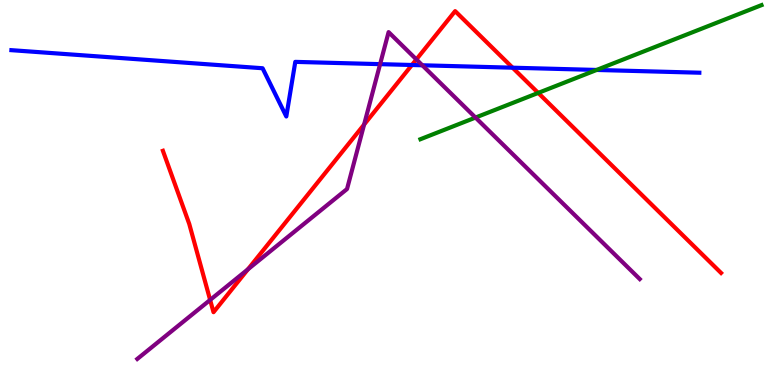[{'lines': ['blue', 'red'], 'intersections': [{'x': 5.31, 'y': 8.31}, {'x': 6.61, 'y': 8.24}]}, {'lines': ['green', 'red'], 'intersections': [{'x': 6.94, 'y': 7.59}]}, {'lines': ['purple', 'red'], 'intersections': [{'x': 2.71, 'y': 2.21}, {'x': 3.2, 'y': 3.0}, {'x': 4.7, 'y': 6.76}, {'x': 5.37, 'y': 8.46}]}, {'lines': ['blue', 'green'], 'intersections': [{'x': 7.7, 'y': 8.18}]}, {'lines': ['blue', 'purple'], 'intersections': [{'x': 4.9, 'y': 8.33}, {'x': 5.45, 'y': 8.3}]}, {'lines': ['green', 'purple'], 'intersections': [{'x': 6.14, 'y': 6.95}]}]